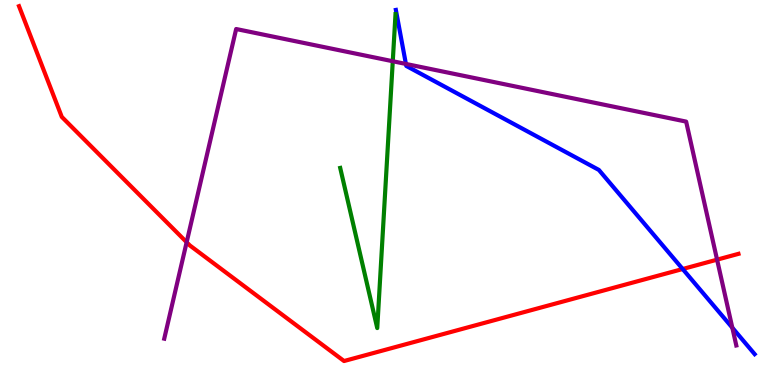[{'lines': ['blue', 'red'], 'intersections': [{'x': 8.81, 'y': 3.01}]}, {'lines': ['green', 'red'], 'intersections': []}, {'lines': ['purple', 'red'], 'intersections': [{'x': 2.41, 'y': 3.71}, {'x': 9.25, 'y': 3.26}]}, {'lines': ['blue', 'green'], 'intersections': []}, {'lines': ['blue', 'purple'], 'intersections': [{'x': 5.24, 'y': 8.34}, {'x': 9.45, 'y': 1.49}]}, {'lines': ['green', 'purple'], 'intersections': [{'x': 5.07, 'y': 8.41}]}]